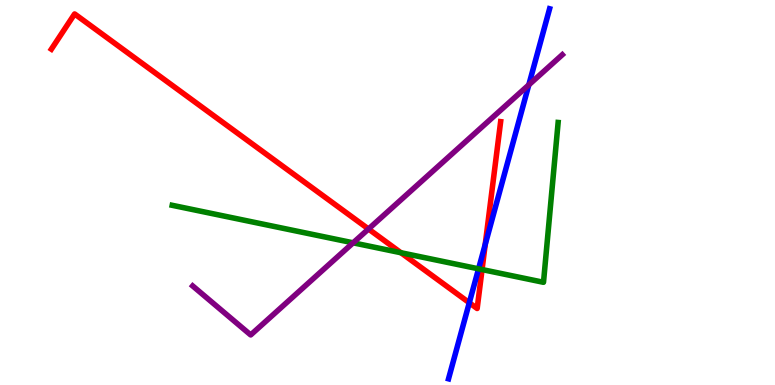[{'lines': ['blue', 'red'], 'intersections': [{'x': 6.06, 'y': 2.14}, {'x': 6.26, 'y': 3.65}]}, {'lines': ['green', 'red'], 'intersections': [{'x': 5.17, 'y': 3.44}, {'x': 6.22, 'y': 3.0}]}, {'lines': ['purple', 'red'], 'intersections': [{'x': 4.75, 'y': 4.05}]}, {'lines': ['blue', 'green'], 'intersections': [{'x': 6.18, 'y': 3.02}]}, {'lines': ['blue', 'purple'], 'intersections': [{'x': 6.82, 'y': 7.8}]}, {'lines': ['green', 'purple'], 'intersections': [{'x': 4.56, 'y': 3.69}]}]